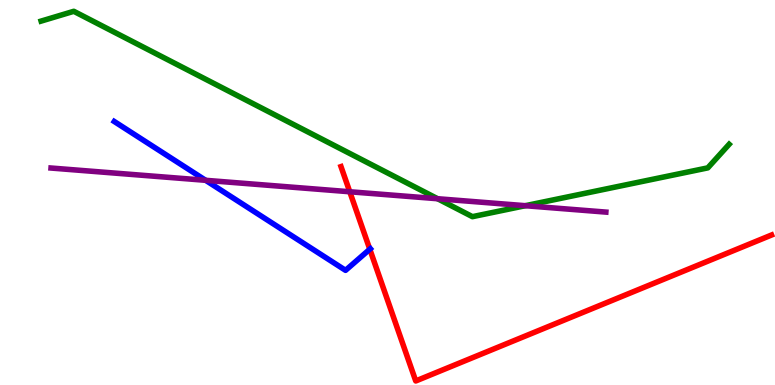[{'lines': ['blue', 'red'], 'intersections': [{'x': 4.77, 'y': 3.53}]}, {'lines': ['green', 'red'], 'intersections': []}, {'lines': ['purple', 'red'], 'intersections': [{'x': 4.51, 'y': 5.02}]}, {'lines': ['blue', 'green'], 'intersections': []}, {'lines': ['blue', 'purple'], 'intersections': [{'x': 2.65, 'y': 5.32}]}, {'lines': ['green', 'purple'], 'intersections': [{'x': 5.65, 'y': 4.84}, {'x': 6.78, 'y': 4.66}]}]